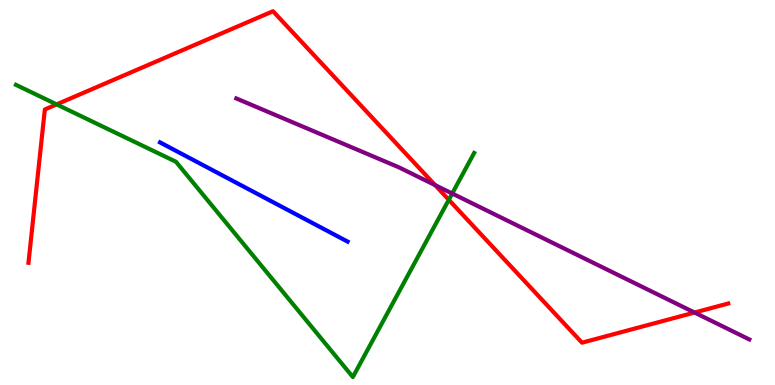[{'lines': ['blue', 'red'], 'intersections': []}, {'lines': ['green', 'red'], 'intersections': [{'x': 0.731, 'y': 7.29}, {'x': 5.79, 'y': 4.81}]}, {'lines': ['purple', 'red'], 'intersections': [{'x': 5.61, 'y': 5.19}, {'x': 8.96, 'y': 1.88}]}, {'lines': ['blue', 'green'], 'intersections': []}, {'lines': ['blue', 'purple'], 'intersections': []}, {'lines': ['green', 'purple'], 'intersections': [{'x': 5.83, 'y': 4.97}]}]